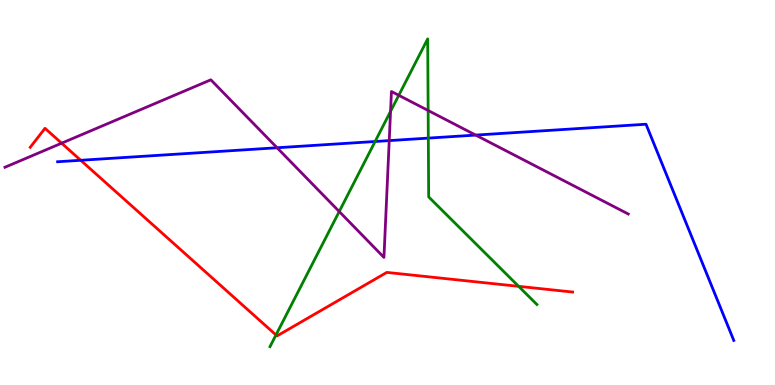[{'lines': ['blue', 'red'], 'intersections': [{'x': 1.04, 'y': 5.84}]}, {'lines': ['green', 'red'], 'intersections': [{'x': 3.56, 'y': 1.3}, {'x': 6.69, 'y': 2.56}]}, {'lines': ['purple', 'red'], 'intersections': [{'x': 0.795, 'y': 6.28}]}, {'lines': ['blue', 'green'], 'intersections': [{'x': 4.84, 'y': 6.32}, {'x': 5.53, 'y': 6.41}]}, {'lines': ['blue', 'purple'], 'intersections': [{'x': 3.58, 'y': 6.16}, {'x': 5.02, 'y': 6.35}, {'x': 6.14, 'y': 6.49}]}, {'lines': ['green', 'purple'], 'intersections': [{'x': 4.38, 'y': 4.51}, {'x': 5.04, 'y': 7.11}, {'x': 5.15, 'y': 7.52}, {'x': 5.52, 'y': 7.13}]}]